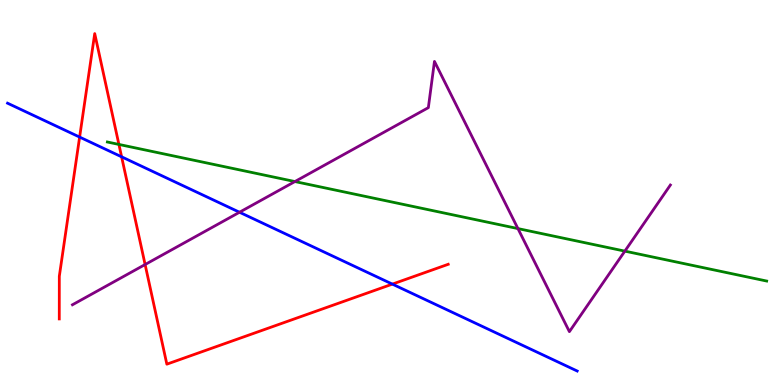[{'lines': ['blue', 'red'], 'intersections': [{'x': 1.03, 'y': 6.44}, {'x': 1.57, 'y': 5.93}, {'x': 5.06, 'y': 2.62}]}, {'lines': ['green', 'red'], 'intersections': [{'x': 1.53, 'y': 6.25}]}, {'lines': ['purple', 'red'], 'intersections': [{'x': 1.87, 'y': 3.13}]}, {'lines': ['blue', 'green'], 'intersections': []}, {'lines': ['blue', 'purple'], 'intersections': [{'x': 3.09, 'y': 4.49}]}, {'lines': ['green', 'purple'], 'intersections': [{'x': 3.81, 'y': 5.28}, {'x': 6.68, 'y': 4.06}, {'x': 8.06, 'y': 3.48}]}]